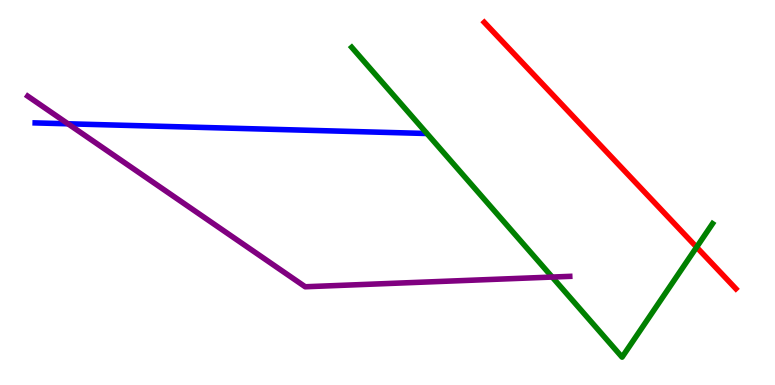[{'lines': ['blue', 'red'], 'intersections': []}, {'lines': ['green', 'red'], 'intersections': [{'x': 8.99, 'y': 3.58}]}, {'lines': ['purple', 'red'], 'intersections': []}, {'lines': ['blue', 'green'], 'intersections': []}, {'lines': ['blue', 'purple'], 'intersections': [{'x': 0.877, 'y': 6.78}]}, {'lines': ['green', 'purple'], 'intersections': [{'x': 7.13, 'y': 2.8}]}]